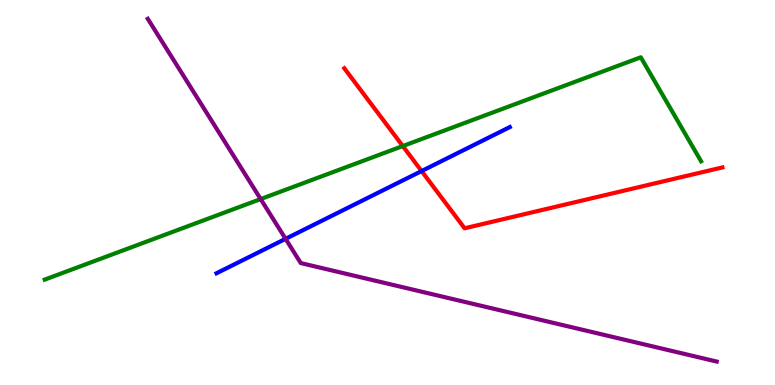[{'lines': ['blue', 'red'], 'intersections': [{'x': 5.44, 'y': 5.56}]}, {'lines': ['green', 'red'], 'intersections': [{'x': 5.2, 'y': 6.21}]}, {'lines': ['purple', 'red'], 'intersections': []}, {'lines': ['blue', 'green'], 'intersections': []}, {'lines': ['blue', 'purple'], 'intersections': [{'x': 3.68, 'y': 3.8}]}, {'lines': ['green', 'purple'], 'intersections': [{'x': 3.36, 'y': 4.83}]}]